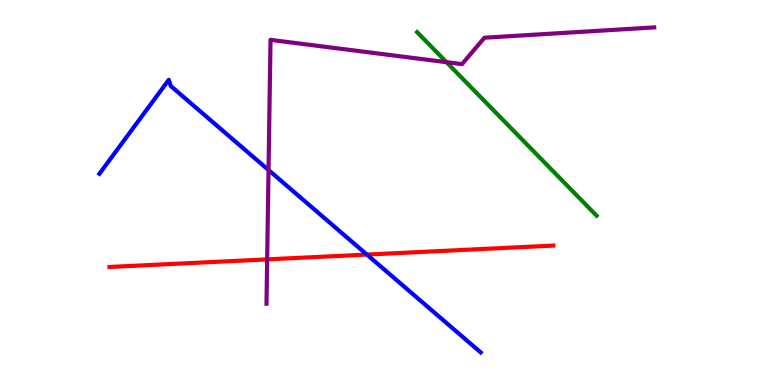[{'lines': ['blue', 'red'], 'intersections': [{'x': 4.73, 'y': 3.39}]}, {'lines': ['green', 'red'], 'intersections': []}, {'lines': ['purple', 'red'], 'intersections': [{'x': 3.45, 'y': 3.26}]}, {'lines': ['blue', 'green'], 'intersections': []}, {'lines': ['blue', 'purple'], 'intersections': [{'x': 3.46, 'y': 5.58}]}, {'lines': ['green', 'purple'], 'intersections': [{'x': 5.76, 'y': 8.38}]}]